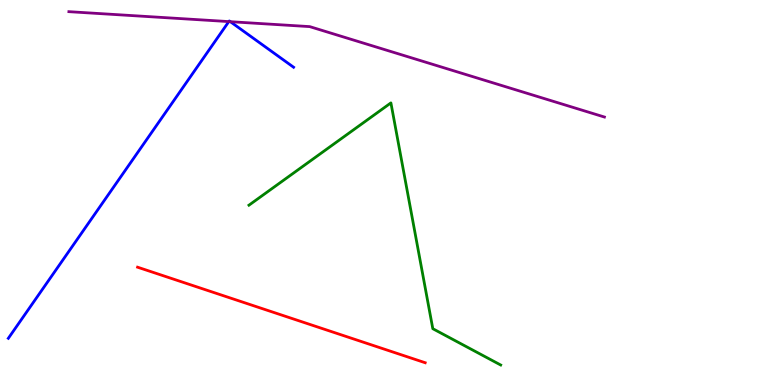[{'lines': ['blue', 'red'], 'intersections': []}, {'lines': ['green', 'red'], 'intersections': []}, {'lines': ['purple', 'red'], 'intersections': []}, {'lines': ['blue', 'green'], 'intersections': []}, {'lines': ['blue', 'purple'], 'intersections': [{'x': 2.95, 'y': 9.44}, {'x': 2.97, 'y': 9.44}]}, {'lines': ['green', 'purple'], 'intersections': []}]